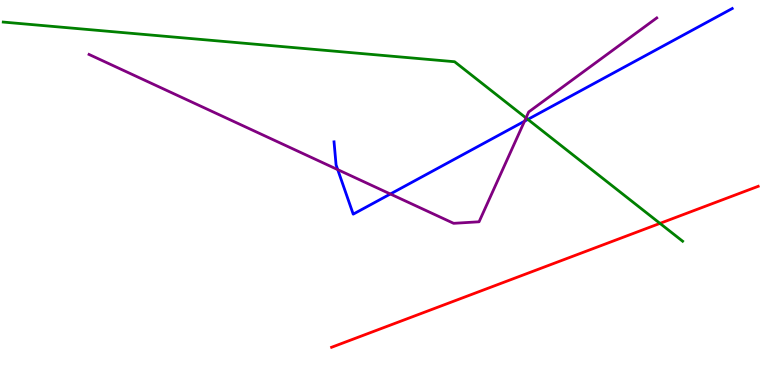[{'lines': ['blue', 'red'], 'intersections': []}, {'lines': ['green', 'red'], 'intersections': [{'x': 8.52, 'y': 4.2}]}, {'lines': ['purple', 'red'], 'intersections': []}, {'lines': ['blue', 'green'], 'intersections': [{'x': 6.81, 'y': 6.9}]}, {'lines': ['blue', 'purple'], 'intersections': [{'x': 4.36, 'y': 5.59}, {'x': 5.04, 'y': 4.96}, {'x': 6.77, 'y': 6.85}]}, {'lines': ['green', 'purple'], 'intersections': [{'x': 6.79, 'y': 6.94}]}]